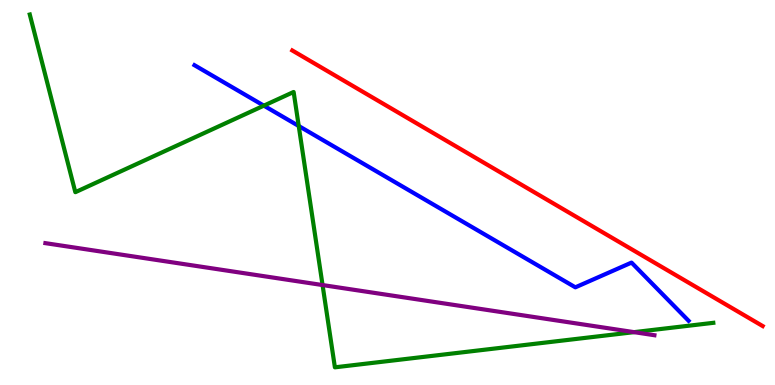[{'lines': ['blue', 'red'], 'intersections': []}, {'lines': ['green', 'red'], 'intersections': []}, {'lines': ['purple', 'red'], 'intersections': []}, {'lines': ['blue', 'green'], 'intersections': [{'x': 3.4, 'y': 7.26}, {'x': 3.85, 'y': 6.73}]}, {'lines': ['blue', 'purple'], 'intersections': []}, {'lines': ['green', 'purple'], 'intersections': [{'x': 4.16, 'y': 2.6}, {'x': 8.18, 'y': 1.37}]}]